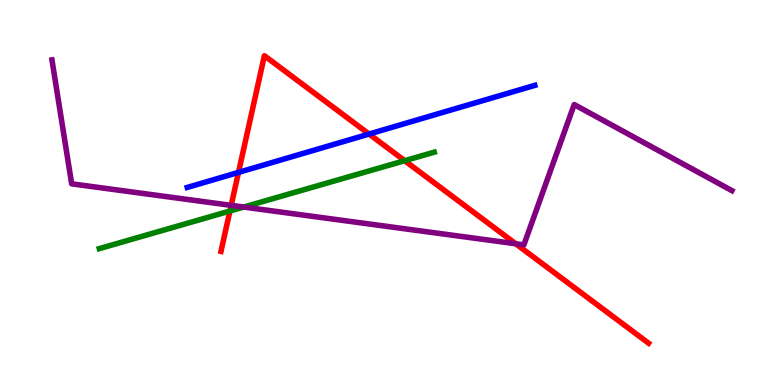[{'lines': ['blue', 'red'], 'intersections': [{'x': 3.08, 'y': 5.52}, {'x': 4.76, 'y': 6.52}]}, {'lines': ['green', 'red'], 'intersections': [{'x': 2.97, 'y': 4.52}, {'x': 5.22, 'y': 5.83}]}, {'lines': ['purple', 'red'], 'intersections': [{'x': 2.98, 'y': 4.67}, {'x': 6.65, 'y': 3.67}]}, {'lines': ['blue', 'green'], 'intersections': []}, {'lines': ['blue', 'purple'], 'intersections': []}, {'lines': ['green', 'purple'], 'intersections': [{'x': 3.14, 'y': 4.62}]}]